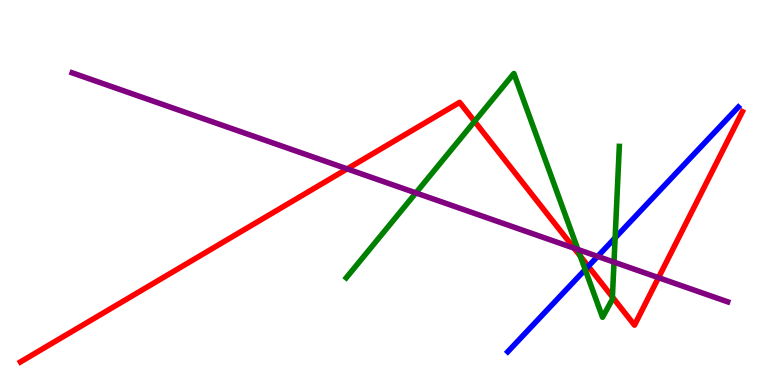[{'lines': ['blue', 'red'], 'intersections': [{'x': 7.59, 'y': 3.08}]}, {'lines': ['green', 'red'], 'intersections': [{'x': 6.12, 'y': 6.85}, {'x': 7.49, 'y': 3.35}, {'x': 7.9, 'y': 2.29}]}, {'lines': ['purple', 'red'], 'intersections': [{'x': 4.48, 'y': 5.61}, {'x': 7.41, 'y': 3.55}, {'x': 8.5, 'y': 2.79}]}, {'lines': ['blue', 'green'], 'intersections': [{'x': 7.55, 'y': 3.0}, {'x': 7.94, 'y': 3.82}]}, {'lines': ['blue', 'purple'], 'intersections': [{'x': 7.71, 'y': 3.34}]}, {'lines': ['green', 'purple'], 'intersections': [{'x': 5.37, 'y': 4.99}, {'x': 7.46, 'y': 3.52}, {'x': 7.92, 'y': 3.19}]}]